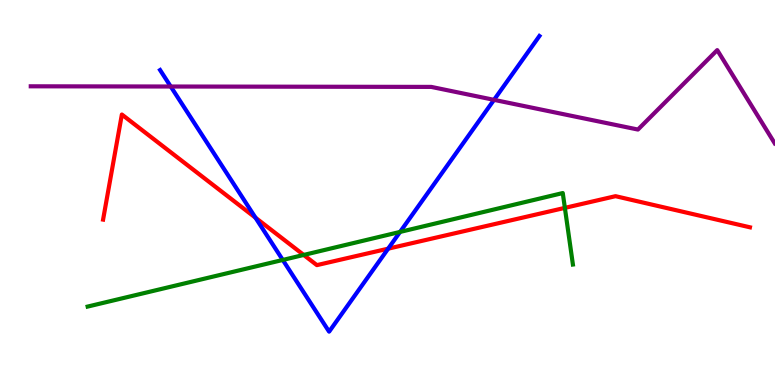[{'lines': ['blue', 'red'], 'intersections': [{'x': 3.3, 'y': 4.35}, {'x': 5.01, 'y': 3.54}]}, {'lines': ['green', 'red'], 'intersections': [{'x': 3.92, 'y': 3.38}, {'x': 7.29, 'y': 4.6}]}, {'lines': ['purple', 'red'], 'intersections': []}, {'lines': ['blue', 'green'], 'intersections': [{'x': 3.65, 'y': 3.25}, {'x': 5.16, 'y': 3.98}]}, {'lines': ['blue', 'purple'], 'intersections': [{'x': 2.2, 'y': 7.75}, {'x': 6.37, 'y': 7.41}]}, {'lines': ['green', 'purple'], 'intersections': []}]